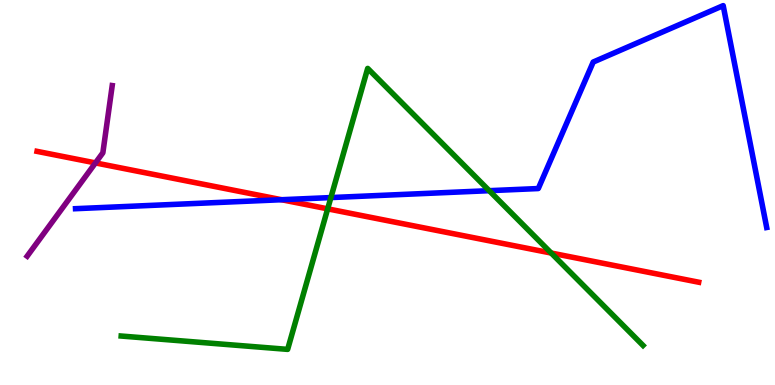[{'lines': ['blue', 'red'], 'intersections': [{'x': 3.63, 'y': 4.81}]}, {'lines': ['green', 'red'], 'intersections': [{'x': 4.23, 'y': 4.58}, {'x': 7.11, 'y': 3.43}]}, {'lines': ['purple', 'red'], 'intersections': [{'x': 1.23, 'y': 5.77}]}, {'lines': ['blue', 'green'], 'intersections': [{'x': 4.27, 'y': 4.87}, {'x': 6.31, 'y': 5.05}]}, {'lines': ['blue', 'purple'], 'intersections': []}, {'lines': ['green', 'purple'], 'intersections': []}]